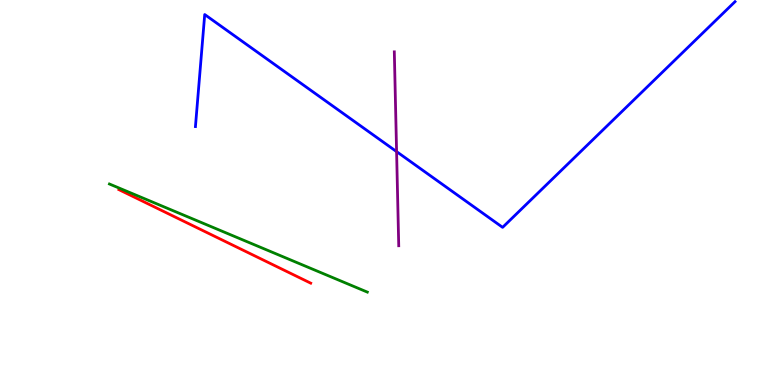[{'lines': ['blue', 'red'], 'intersections': []}, {'lines': ['green', 'red'], 'intersections': []}, {'lines': ['purple', 'red'], 'intersections': []}, {'lines': ['blue', 'green'], 'intersections': []}, {'lines': ['blue', 'purple'], 'intersections': [{'x': 5.12, 'y': 6.06}]}, {'lines': ['green', 'purple'], 'intersections': []}]